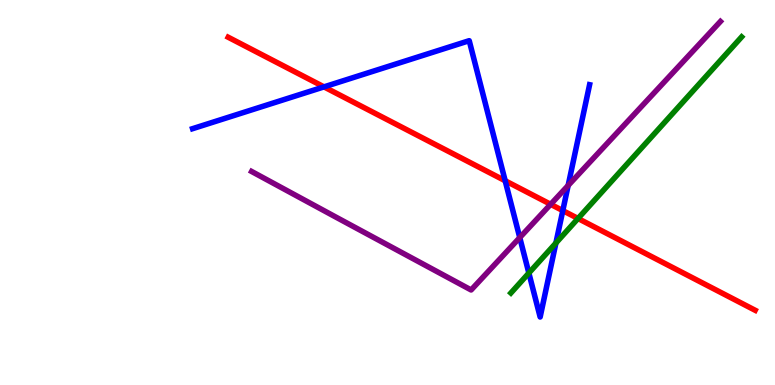[{'lines': ['blue', 'red'], 'intersections': [{'x': 4.18, 'y': 7.74}, {'x': 6.52, 'y': 5.31}, {'x': 7.26, 'y': 4.53}]}, {'lines': ['green', 'red'], 'intersections': [{'x': 7.46, 'y': 4.32}]}, {'lines': ['purple', 'red'], 'intersections': [{'x': 7.11, 'y': 4.69}]}, {'lines': ['blue', 'green'], 'intersections': [{'x': 6.82, 'y': 2.91}, {'x': 7.17, 'y': 3.69}]}, {'lines': ['blue', 'purple'], 'intersections': [{'x': 6.71, 'y': 3.83}, {'x': 7.33, 'y': 5.18}]}, {'lines': ['green', 'purple'], 'intersections': []}]